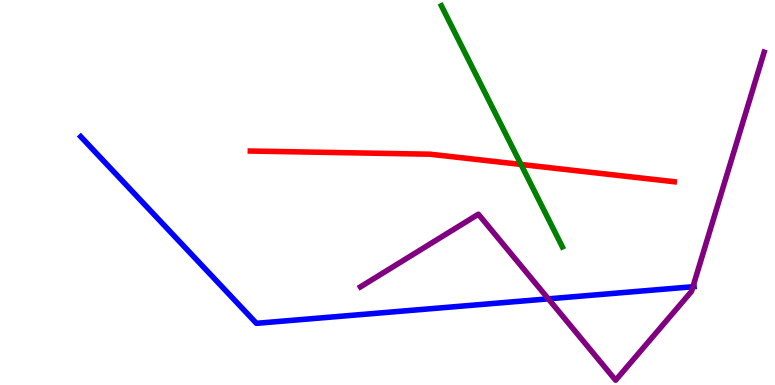[{'lines': ['blue', 'red'], 'intersections': []}, {'lines': ['green', 'red'], 'intersections': [{'x': 6.72, 'y': 5.73}]}, {'lines': ['purple', 'red'], 'intersections': []}, {'lines': ['blue', 'green'], 'intersections': []}, {'lines': ['blue', 'purple'], 'intersections': [{'x': 7.08, 'y': 2.24}, {'x': 8.94, 'y': 2.55}]}, {'lines': ['green', 'purple'], 'intersections': []}]